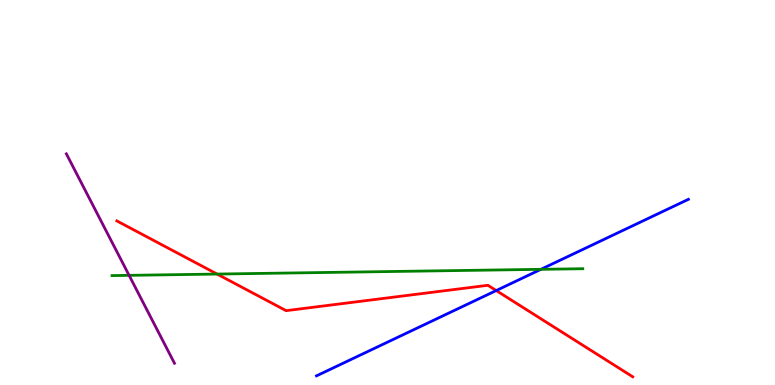[{'lines': ['blue', 'red'], 'intersections': [{'x': 6.4, 'y': 2.45}]}, {'lines': ['green', 'red'], 'intersections': [{'x': 2.8, 'y': 2.88}]}, {'lines': ['purple', 'red'], 'intersections': []}, {'lines': ['blue', 'green'], 'intersections': [{'x': 6.98, 'y': 3.0}]}, {'lines': ['blue', 'purple'], 'intersections': []}, {'lines': ['green', 'purple'], 'intersections': [{'x': 1.67, 'y': 2.85}]}]